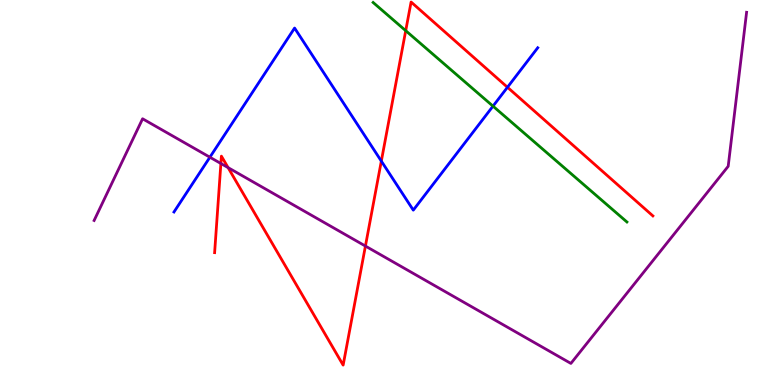[{'lines': ['blue', 'red'], 'intersections': [{'x': 4.92, 'y': 5.82}, {'x': 6.55, 'y': 7.73}]}, {'lines': ['green', 'red'], 'intersections': [{'x': 5.24, 'y': 9.2}]}, {'lines': ['purple', 'red'], 'intersections': [{'x': 2.85, 'y': 5.75}, {'x': 2.94, 'y': 5.65}, {'x': 4.72, 'y': 3.61}]}, {'lines': ['blue', 'green'], 'intersections': [{'x': 6.36, 'y': 7.24}]}, {'lines': ['blue', 'purple'], 'intersections': [{'x': 2.71, 'y': 5.92}]}, {'lines': ['green', 'purple'], 'intersections': []}]